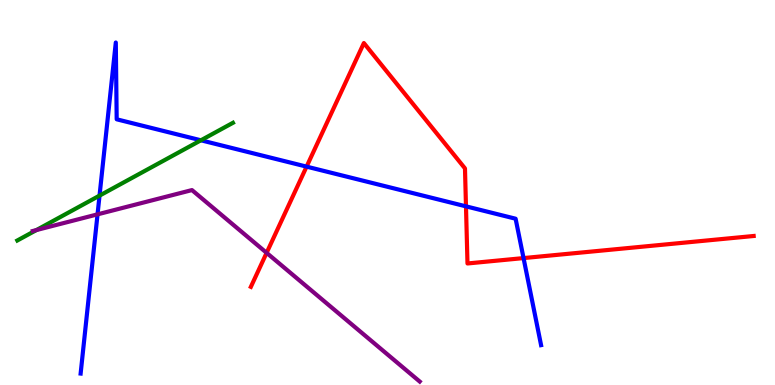[{'lines': ['blue', 'red'], 'intersections': [{'x': 3.96, 'y': 5.67}, {'x': 6.01, 'y': 4.64}, {'x': 6.76, 'y': 3.3}]}, {'lines': ['green', 'red'], 'intersections': []}, {'lines': ['purple', 'red'], 'intersections': [{'x': 3.44, 'y': 3.43}]}, {'lines': ['blue', 'green'], 'intersections': [{'x': 1.28, 'y': 4.92}, {'x': 2.59, 'y': 6.36}]}, {'lines': ['blue', 'purple'], 'intersections': [{'x': 1.26, 'y': 4.43}]}, {'lines': ['green', 'purple'], 'intersections': [{'x': 0.47, 'y': 4.02}]}]